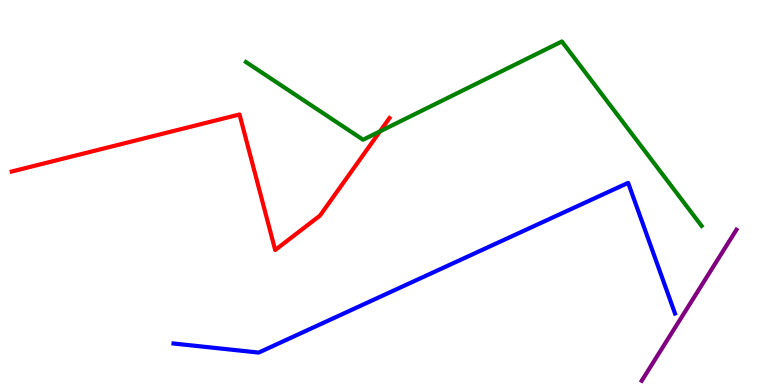[{'lines': ['blue', 'red'], 'intersections': []}, {'lines': ['green', 'red'], 'intersections': [{'x': 4.9, 'y': 6.59}]}, {'lines': ['purple', 'red'], 'intersections': []}, {'lines': ['blue', 'green'], 'intersections': []}, {'lines': ['blue', 'purple'], 'intersections': []}, {'lines': ['green', 'purple'], 'intersections': []}]